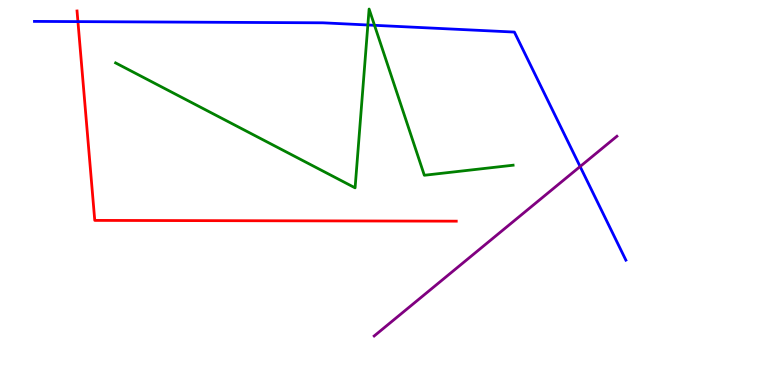[{'lines': ['blue', 'red'], 'intersections': [{'x': 1.01, 'y': 9.44}]}, {'lines': ['green', 'red'], 'intersections': []}, {'lines': ['purple', 'red'], 'intersections': []}, {'lines': ['blue', 'green'], 'intersections': [{'x': 4.75, 'y': 9.35}, {'x': 4.83, 'y': 9.34}]}, {'lines': ['blue', 'purple'], 'intersections': [{'x': 7.49, 'y': 5.67}]}, {'lines': ['green', 'purple'], 'intersections': []}]